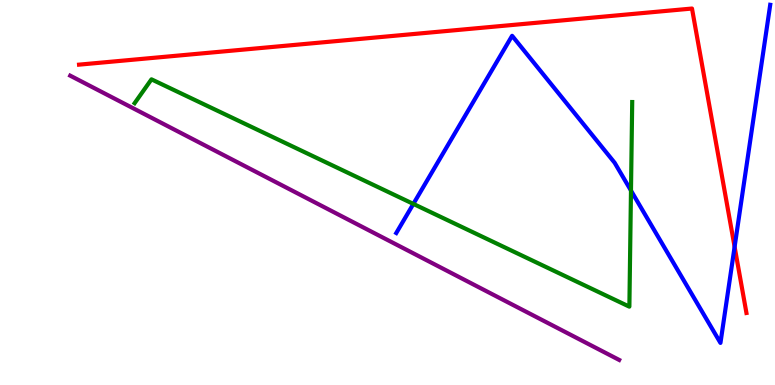[{'lines': ['blue', 'red'], 'intersections': [{'x': 9.48, 'y': 3.59}]}, {'lines': ['green', 'red'], 'intersections': []}, {'lines': ['purple', 'red'], 'intersections': []}, {'lines': ['blue', 'green'], 'intersections': [{'x': 5.33, 'y': 4.7}, {'x': 8.14, 'y': 5.05}]}, {'lines': ['blue', 'purple'], 'intersections': []}, {'lines': ['green', 'purple'], 'intersections': []}]